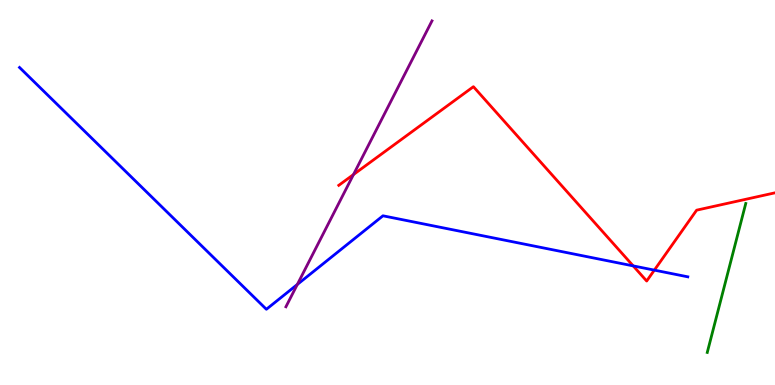[{'lines': ['blue', 'red'], 'intersections': [{'x': 8.17, 'y': 3.09}, {'x': 8.44, 'y': 2.98}]}, {'lines': ['green', 'red'], 'intersections': []}, {'lines': ['purple', 'red'], 'intersections': [{'x': 4.56, 'y': 5.47}]}, {'lines': ['blue', 'green'], 'intersections': []}, {'lines': ['blue', 'purple'], 'intersections': [{'x': 3.84, 'y': 2.61}]}, {'lines': ['green', 'purple'], 'intersections': []}]